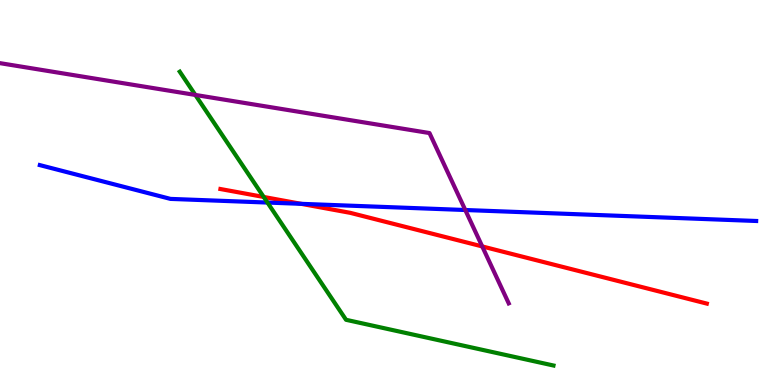[{'lines': ['blue', 'red'], 'intersections': [{'x': 3.89, 'y': 4.71}]}, {'lines': ['green', 'red'], 'intersections': [{'x': 3.4, 'y': 4.88}]}, {'lines': ['purple', 'red'], 'intersections': [{'x': 6.22, 'y': 3.6}]}, {'lines': ['blue', 'green'], 'intersections': [{'x': 3.45, 'y': 4.74}]}, {'lines': ['blue', 'purple'], 'intersections': [{'x': 6.0, 'y': 4.55}]}, {'lines': ['green', 'purple'], 'intersections': [{'x': 2.52, 'y': 7.53}]}]